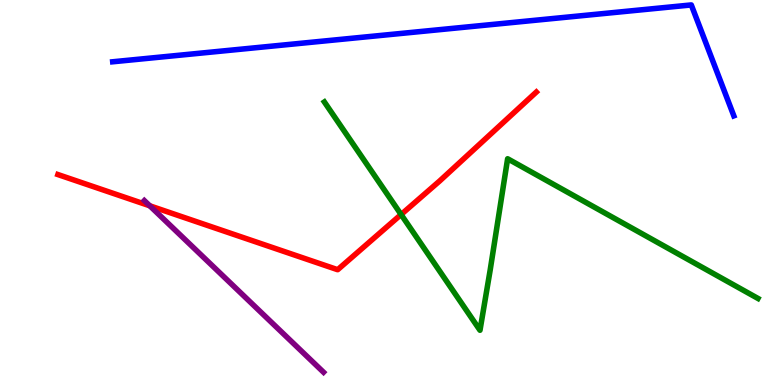[{'lines': ['blue', 'red'], 'intersections': []}, {'lines': ['green', 'red'], 'intersections': [{'x': 5.18, 'y': 4.43}]}, {'lines': ['purple', 'red'], 'intersections': [{'x': 1.93, 'y': 4.65}]}, {'lines': ['blue', 'green'], 'intersections': []}, {'lines': ['blue', 'purple'], 'intersections': []}, {'lines': ['green', 'purple'], 'intersections': []}]